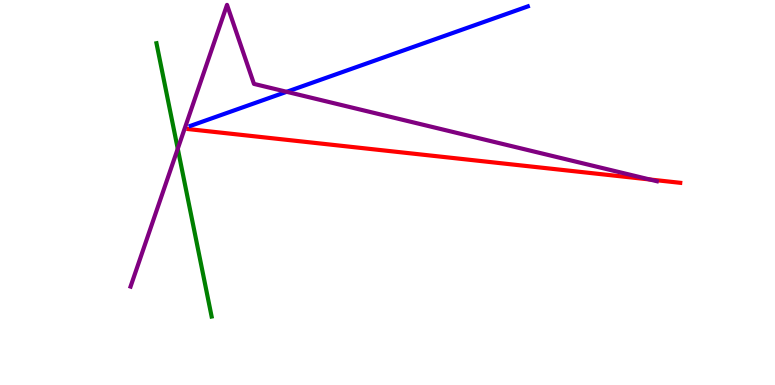[{'lines': ['blue', 'red'], 'intersections': []}, {'lines': ['green', 'red'], 'intersections': []}, {'lines': ['purple', 'red'], 'intersections': [{'x': 8.38, 'y': 5.34}]}, {'lines': ['blue', 'green'], 'intersections': []}, {'lines': ['blue', 'purple'], 'intersections': [{'x': 3.7, 'y': 7.62}]}, {'lines': ['green', 'purple'], 'intersections': [{'x': 2.29, 'y': 6.14}]}]